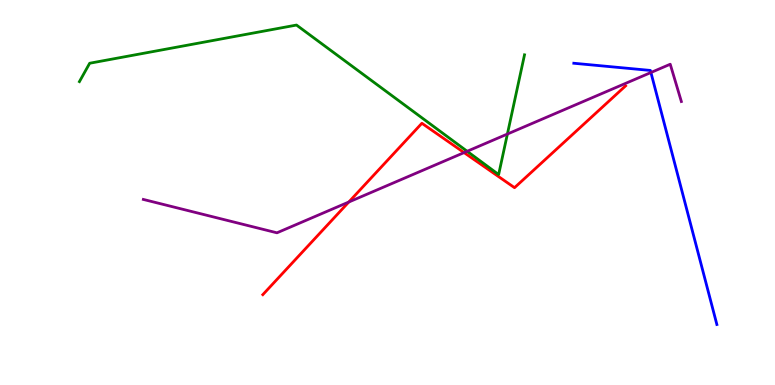[{'lines': ['blue', 'red'], 'intersections': []}, {'lines': ['green', 'red'], 'intersections': []}, {'lines': ['purple', 'red'], 'intersections': [{'x': 4.5, 'y': 4.75}, {'x': 5.99, 'y': 6.04}]}, {'lines': ['blue', 'green'], 'intersections': []}, {'lines': ['blue', 'purple'], 'intersections': [{'x': 8.4, 'y': 8.12}]}, {'lines': ['green', 'purple'], 'intersections': [{'x': 6.03, 'y': 6.07}, {'x': 6.55, 'y': 6.52}]}]